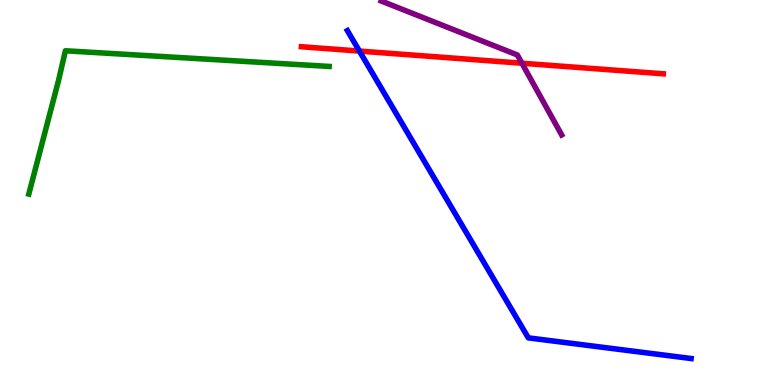[{'lines': ['blue', 'red'], 'intersections': [{'x': 4.64, 'y': 8.67}]}, {'lines': ['green', 'red'], 'intersections': []}, {'lines': ['purple', 'red'], 'intersections': [{'x': 6.73, 'y': 8.36}]}, {'lines': ['blue', 'green'], 'intersections': []}, {'lines': ['blue', 'purple'], 'intersections': []}, {'lines': ['green', 'purple'], 'intersections': []}]